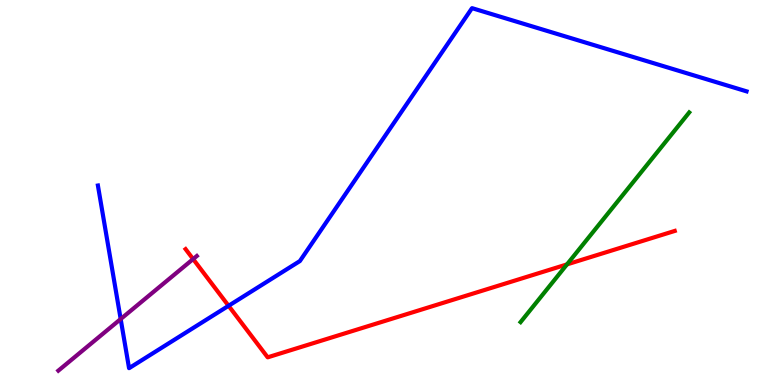[{'lines': ['blue', 'red'], 'intersections': [{'x': 2.95, 'y': 2.06}]}, {'lines': ['green', 'red'], 'intersections': [{'x': 7.32, 'y': 3.13}]}, {'lines': ['purple', 'red'], 'intersections': [{'x': 2.49, 'y': 3.27}]}, {'lines': ['blue', 'green'], 'intersections': []}, {'lines': ['blue', 'purple'], 'intersections': [{'x': 1.56, 'y': 1.71}]}, {'lines': ['green', 'purple'], 'intersections': []}]